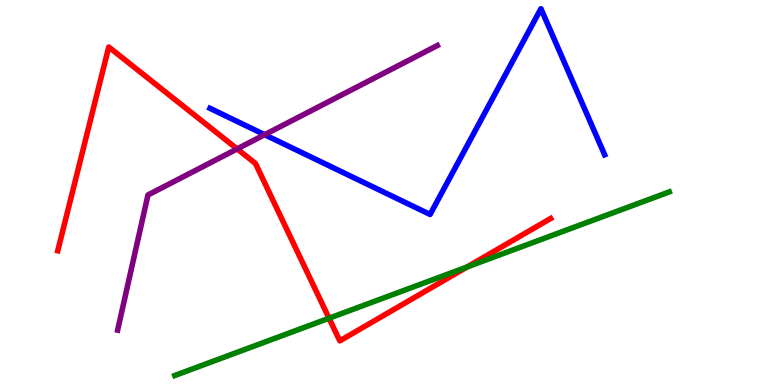[{'lines': ['blue', 'red'], 'intersections': []}, {'lines': ['green', 'red'], 'intersections': [{'x': 4.25, 'y': 1.73}, {'x': 6.03, 'y': 3.07}]}, {'lines': ['purple', 'red'], 'intersections': [{'x': 3.06, 'y': 6.13}]}, {'lines': ['blue', 'green'], 'intersections': []}, {'lines': ['blue', 'purple'], 'intersections': [{'x': 3.42, 'y': 6.5}]}, {'lines': ['green', 'purple'], 'intersections': []}]